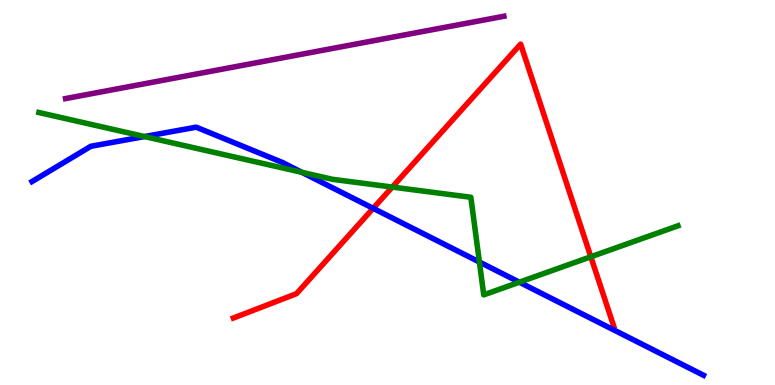[{'lines': ['blue', 'red'], 'intersections': [{'x': 4.81, 'y': 4.59}]}, {'lines': ['green', 'red'], 'intersections': [{'x': 5.06, 'y': 5.14}, {'x': 7.62, 'y': 3.33}]}, {'lines': ['purple', 'red'], 'intersections': []}, {'lines': ['blue', 'green'], 'intersections': [{'x': 1.86, 'y': 6.45}, {'x': 3.9, 'y': 5.52}, {'x': 6.19, 'y': 3.19}, {'x': 6.7, 'y': 2.67}]}, {'lines': ['blue', 'purple'], 'intersections': []}, {'lines': ['green', 'purple'], 'intersections': []}]